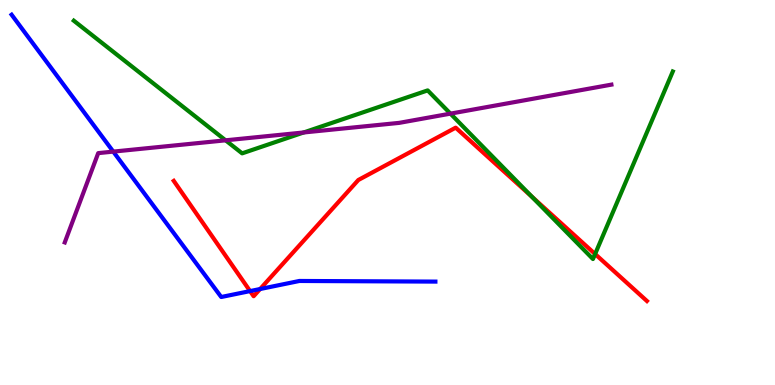[{'lines': ['blue', 'red'], 'intersections': [{'x': 3.23, 'y': 2.44}, {'x': 3.36, 'y': 2.49}]}, {'lines': ['green', 'red'], 'intersections': [{'x': 6.86, 'y': 4.89}, {'x': 7.68, 'y': 3.4}]}, {'lines': ['purple', 'red'], 'intersections': []}, {'lines': ['blue', 'green'], 'intersections': []}, {'lines': ['blue', 'purple'], 'intersections': [{'x': 1.46, 'y': 6.06}]}, {'lines': ['green', 'purple'], 'intersections': [{'x': 2.91, 'y': 6.36}, {'x': 3.92, 'y': 6.56}, {'x': 5.81, 'y': 7.05}]}]